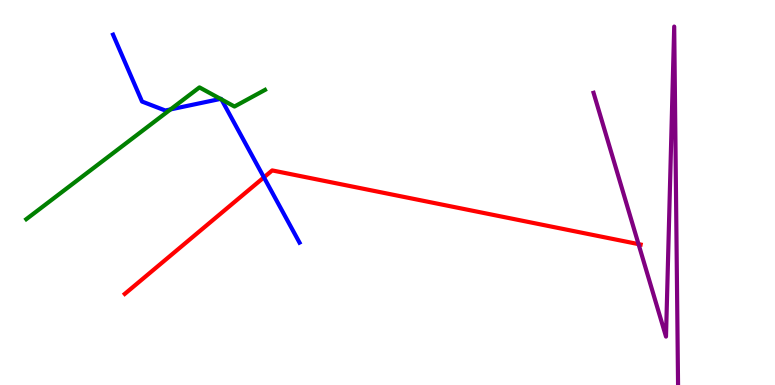[{'lines': ['blue', 'red'], 'intersections': [{'x': 3.41, 'y': 5.39}]}, {'lines': ['green', 'red'], 'intersections': []}, {'lines': ['purple', 'red'], 'intersections': [{'x': 8.24, 'y': 3.66}]}, {'lines': ['blue', 'green'], 'intersections': [{'x': 2.2, 'y': 7.16}, {'x': 2.85, 'y': 7.43}, {'x': 2.86, 'y': 7.42}]}, {'lines': ['blue', 'purple'], 'intersections': []}, {'lines': ['green', 'purple'], 'intersections': []}]